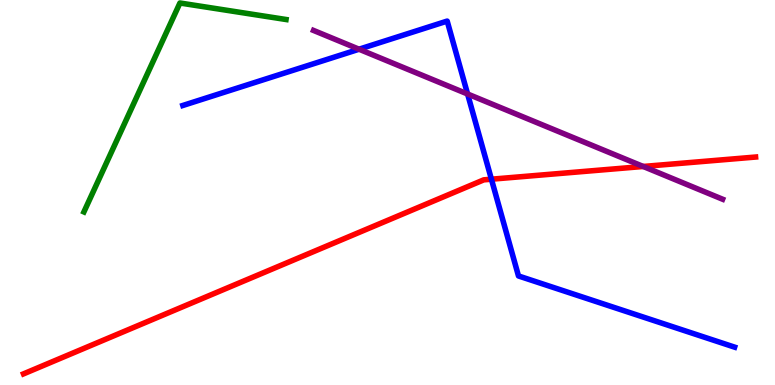[{'lines': ['blue', 'red'], 'intersections': [{'x': 6.34, 'y': 5.35}]}, {'lines': ['green', 'red'], 'intersections': []}, {'lines': ['purple', 'red'], 'intersections': [{'x': 8.3, 'y': 5.68}]}, {'lines': ['blue', 'green'], 'intersections': []}, {'lines': ['blue', 'purple'], 'intersections': [{'x': 4.63, 'y': 8.72}, {'x': 6.03, 'y': 7.56}]}, {'lines': ['green', 'purple'], 'intersections': []}]